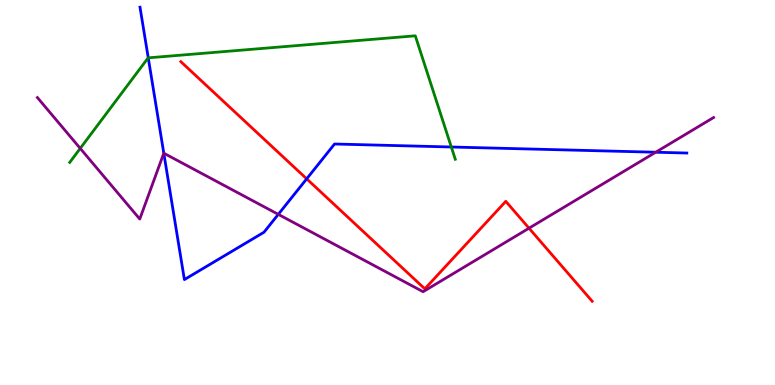[{'lines': ['blue', 'red'], 'intersections': [{'x': 3.96, 'y': 5.35}]}, {'lines': ['green', 'red'], 'intersections': []}, {'lines': ['purple', 'red'], 'intersections': [{'x': 6.83, 'y': 4.07}]}, {'lines': ['blue', 'green'], 'intersections': [{'x': 1.91, 'y': 8.5}, {'x': 5.82, 'y': 6.18}]}, {'lines': ['blue', 'purple'], 'intersections': [{'x': 2.11, 'y': 6.02}, {'x': 3.59, 'y': 4.43}, {'x': 8.46, 'y': 6.05}]}, {'lines': ['green', 'purple'], 'intersections': [{'x': 1.04, 'y': 6.15}]}]